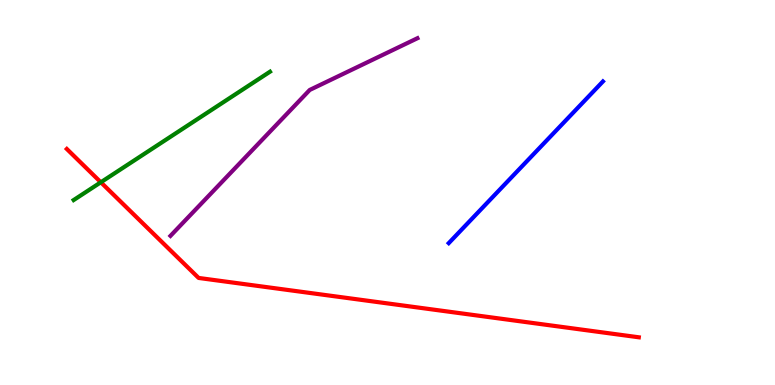[{'lines': ['blue', 'red'], 'intersections': []}, {'lines': ['green', 'red'], 'intersections': [{'x': 1.3, 'y': 5.27}]}, {'lines': ['purple', 'red'], 'intersections': []}, {'lines': ['blue', 'green'], 'intersections': []}, {'lines': ['blue', 'purple'], 'intersections': []}, {'lines': ['green', 'purple'], 'intersections': []}]